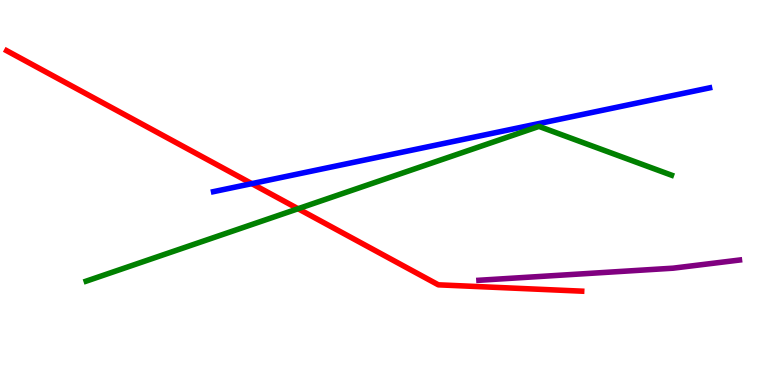[{'lines': ['blue', 'red'], 'intersections': [{'x': 3.25, 'y': 5.23}]}, {'lines': ['green', 'red'], 'intersections': [{'x': 3.85, 'y': 4.58}]}, {'lines': ['purple', 'red'], 'intersections': []}, {'lines': ['blue', 'green'], 'intersections': []}, {'lines': ['blue', 'purple'], 'intersections': []}, {'lines': ['green', 'purple'], 'intersections': []}]